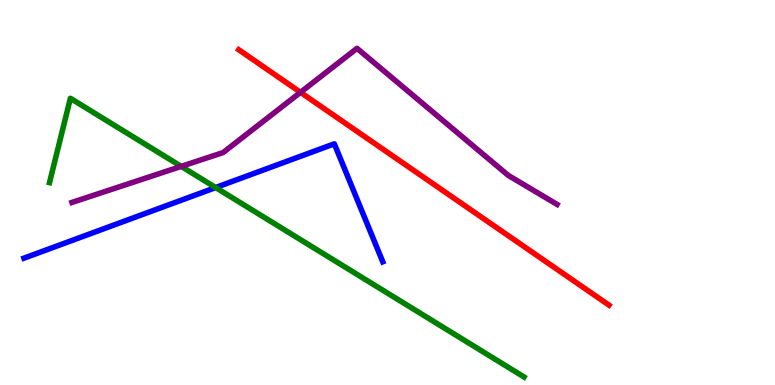[{'lines': ['blue', 'red'], 'intersections': []}, {'lines': ['green', 'red'], 'intersections': []}, {'lines': ['purple', 'red'], 'intersections': [{'x': 3.88, 'y': 7.6}]}, {'lines': ['blue', 'green'], 'intersections': [{'x': 2.78, 'y': 5.13}]}, {'lines': ['blue', 'purple'], 'intersections': []}, {'lines': ['green', 'purple'], 'intersections': [{'x': 2.34, 'y': 5.68}]}]